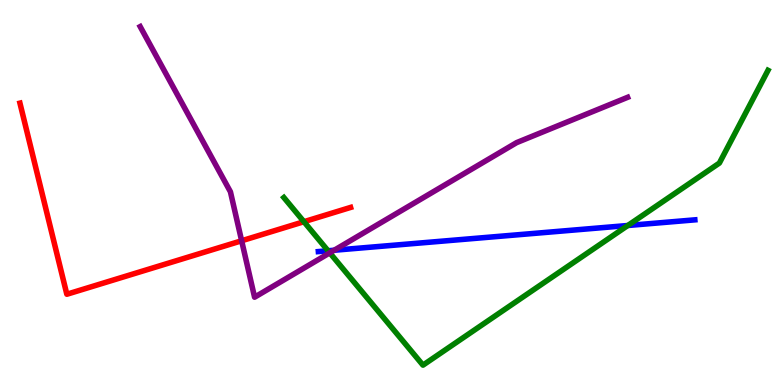[{'lines': ['blue', 'red'], 'intersections': []}, {'lines': ['green', 'red'], 'intersections': [{'x': 3.92, 'y': 4.24}]}, {'lines': ['purple', 'red'], 'intersections': [{'x': 3.12, 'y': 3.75}]}, {'lines': ['blue', 'green'], 'intersections': [{'x': 4.23, 'y': 3.49}, {'x': 8.1, 'y': 4.14}]}, {'lines': ['blue', 'purple'], 'intersections': [{'x': 4.31, 'y': 3.5}]}, {'lines': ['green', 'purple'], 'intersections': [{'x': 4.26, 'y': 3.43}]}]